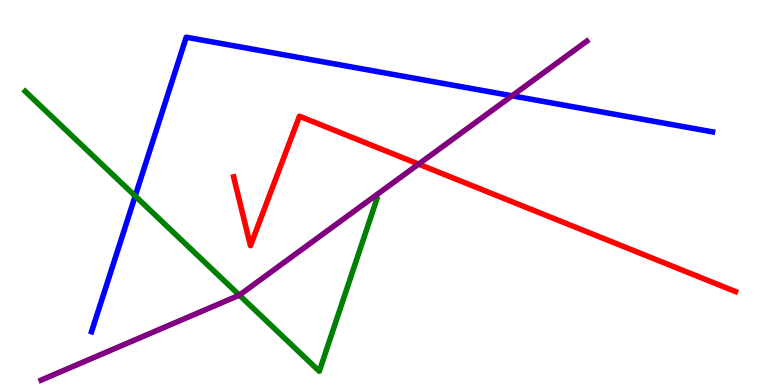[{'lines': ['blue', 'red'], 'intersections': []}, {'lines': ['green', 'red'], 'intersections': []}, {'lines': ['purple', 'red'], 'intersections': [{'x': 5.4, 'y': 5.74}]}, {'lines': ['blue', 'green'], 'intersections': [{'x': 1.74, 'y': 4.91}]}, {'lines': ['blue', 'purple'], 'intersections': [{'x': 6.61, 'y': 7.51}]}, {'lines': ['green', 'purple'], 'intersections': [{'x': 3.09, 'y': 2.33}]}]